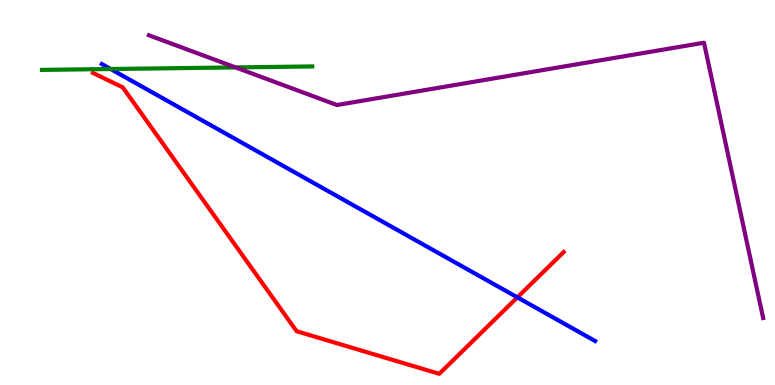[{'lines': ['blue', 'red'], 'intersections': [{'x': 6.68, 'y': 2.28}]}, {'lines': ['green', 'red'], 'intersections': []}, {'lines': ['purple', 'red'], 'intersections': []}, {'lines': ['blue', 'green'], 'intersections': [{'x': 1.43, 'y': 8.21}]}, {'lines': ['blue', 'purple'], 'intersections': []}, {'lines': ['green', 'purple'], 'intersections': [{'x': 3.04, 'y': 8.25}]}]